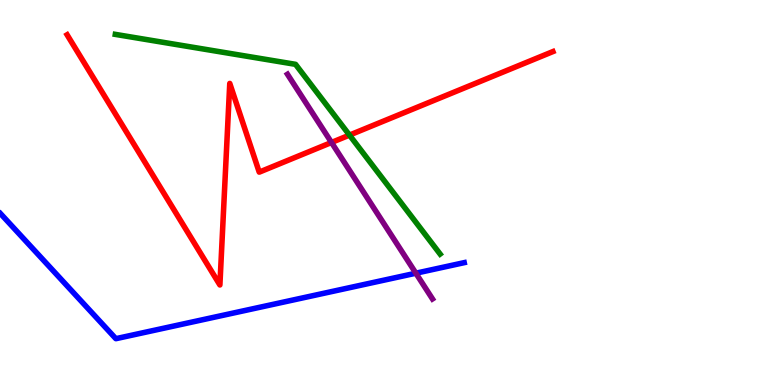[{'lines': ['blue', 'red'], 'intersections': []}, {'lines': ['green', 'red'], 'intersections': [{'x': 4.51, 'y': 6.49}]}, {'lines': ['purple', 'red'], 'intersections': [{'x': 4.28, 'y': 6.3}]}, {'lines': ['blue', 'green'], 'intersections': []}, {'lines': ['blue', 'purple'], 'intersections': [{'x': 5.37, 'y': 2.9}]}, {'lines': ['green', 'purple'], 'intersections': []}]